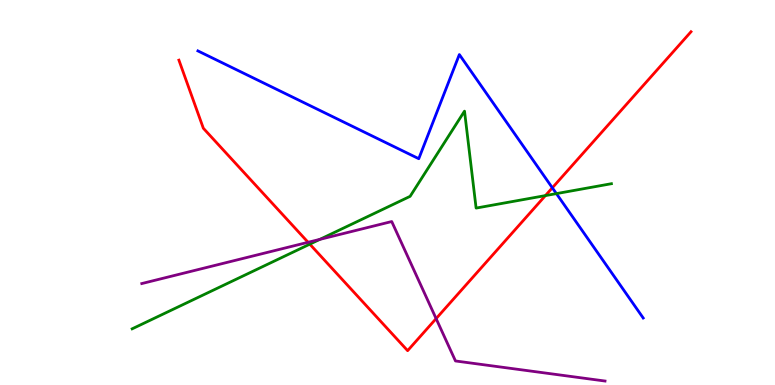[{'lines': ['blue', 'red'], 'intersections': [{'x': 7.13, 'y': 5.12}]}, {'lines': ['green', 'red'], 'intersections': [{'x': 4.0, 'y': 3.66}, {'x': 7.04, 'y': 4.92}]}, {'lines': ['purple', 'red'], 'intersections': [{'x': 3.98, 'y': 3.71}, {'x': 5.63, 'y': 1.72}]}, {'lines': ['blue', 'green'], 'intersections': [{'x': 7.18, 'y': 4.97}]}, {'lines': ['blue', 'purple'], 'intersections': []}, {'lines': ['green', 'purple'], 'intersections': [{'x': 4.13, 'y': 3.78}]}]